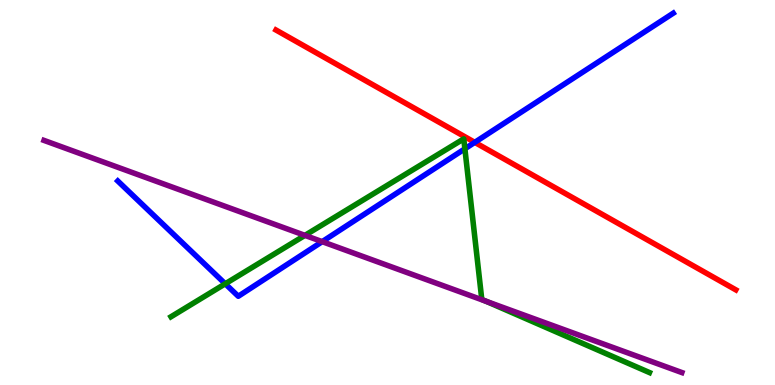[{'lines': ['blue', 'red'], 'intersections': [{'x': 6.13, 'y': 6.3}]}, {'lines': ['green', 'red'], 'intersections': []}, {'lines': ['purple', 'red'], 'intersections': []}, {'lines': ['blue', 'green'], 'intersections': [{'x': 2.91, 'y': 2.63}, {'x': 6.0, 'y': 6.14}]}, {'lines': ['blue', 'purple'], 'intersections': [{'x': 4.16, 'y': 3.72}]}, {'lines': ['green', 'purple'], 'intersections': [{'x': 3.93, 'y': 3.89}, {'x': 6.27, 'y': 2.17}]}]